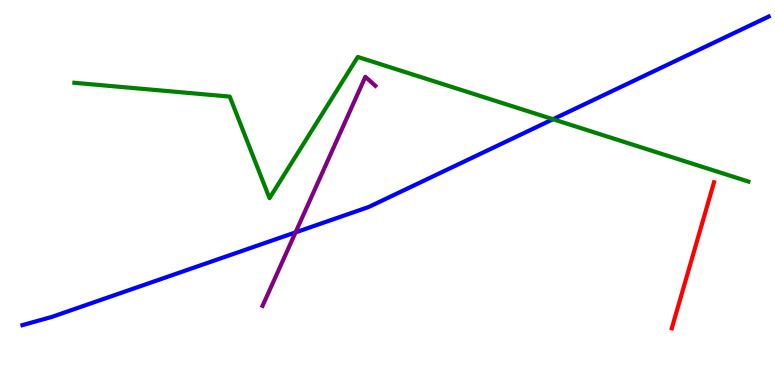[{'lines': ['blue', 'red'], 'intersections': []}, {'lines': ['green', 'red'], 'intersections': []}, {'lines': ['purple', 'red'], 'intersections': []}, {'lines': ['blue', 'green'], 'intersections': [{'x': 7.14, 'y': 6.9}]}, {'lines': ['blue', 'purple'], 'intersections': [{'x': 3.81, 'y': 3.96}]}, {'lines': ['green', 'purple'], 'intersections': []}]